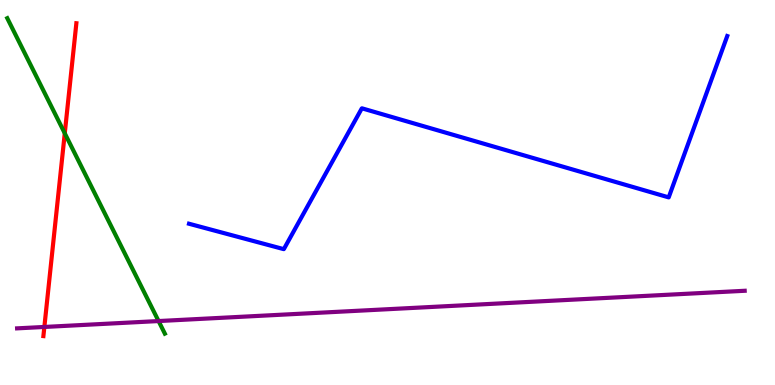[{'lines': ['blue', 'red'], 'intersections': []}, {'lines': ['green', 'red'], 'intersections': [{'x': 0.836, 'y': 6.54}]}, {'lines': ['purple', 'red'], 'intersections': [{'x': 0.572, 'y': 1.51}]}, {'lines': ['blue', 'green'], 'intersections': []}, {'lines': ['blue', 'purple'], 'intersections': []}, {'lines': ['green', 'purple'], 'intersections': [{'x': 2.05, 'y': 1.66}]}]